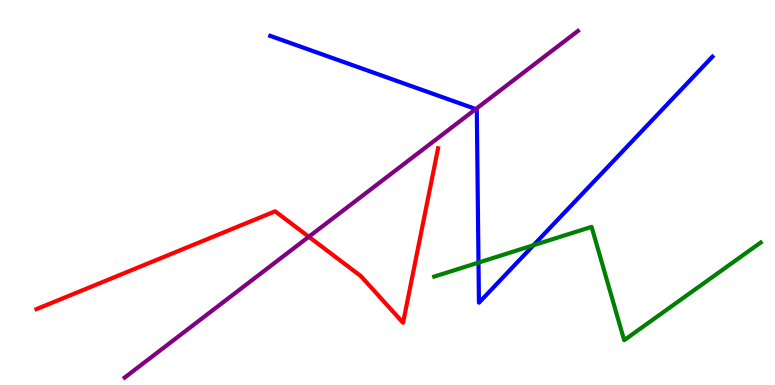[{'lines': ['blue', 'red'], 'intersections': []}, {'lines': ['green', 'red'], 'intersections': []}, {'lines': ['purple', 'red'], 'intersections': [{'x': 3.98, 'y': 3.85}]}, {'lines': ['blue', 'green'], 'intersections': [{'x': 6.17, 'y': 3.18}, {'x': 6.88, 'y': 3.63}]}, {'lines': ['blue', 'purple'], 'intersections': [{'x': 6.14, 'y': 7.17}]}, {'lines': ['green', 'purple'], 'intersections': []}]